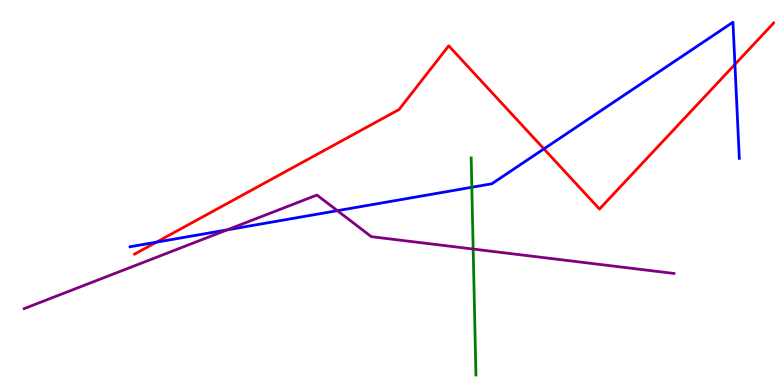[{'lines': ['blue', 'red'], 'intersections': [{'x': 2.02, 'y': 3.71}, {'x': 7.02, 'y': 6.13}, {'x': 9.48, 'y': 8.33}]}, {'lines': ['green', 'red'], 'intersections': []}, {'lines': ['purple', 'red'], 'intersections': []}, {'lines': ['blue', 'green'], 'intersections': [{'x': 6.09, 'y': 5.14}]}, {'lines': ['blue', 'purple'], 'intersections': [{'x': 2.93, 'y': 4.03}, {'x': 4.35, 'y': 4.53}]}, {'lines': ['green', 'purple'], 'intersections': [{'x': 6.11, 'y': 3.53}]}]